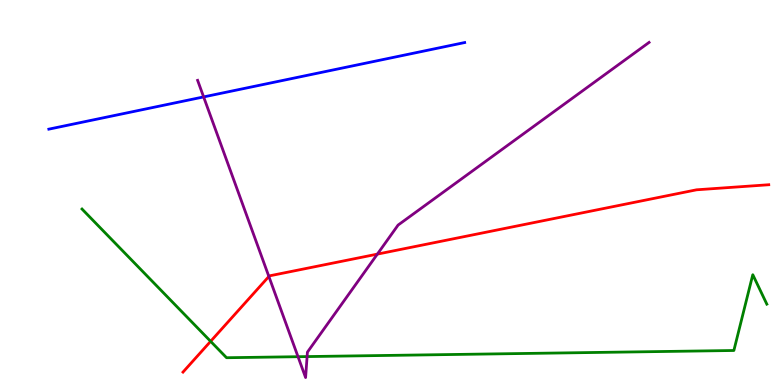[{'lines': ['blue', 'red'], 'intersections': []}, {'lines': ['green', 'red'], 'intersections': [{'x': 2.72, 'y': 1.13}]}, {'lines': ['purple', 'red'], 'intersections': [{'x': 3.47, 'y': 2.82}, {'x': 4.87, 'y': 3.4}]}, {'lines': ['blue', 'green'], 'intersections': []}, {'lines': ['blue', 'purple'], 'intersections': [{'x': 2.63, 'y': 7.48}]}, {'lines': ['green', 'purple'], 'intersections': [{'x': 3.85, 'y': 0.735}, {'x': 3.96, 'y': 0.738}]}]